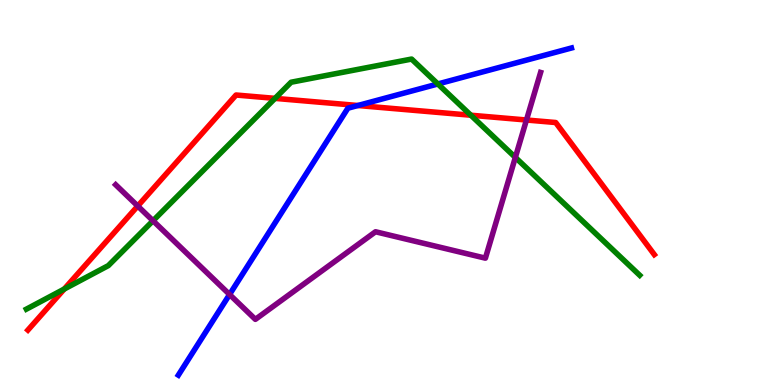[{'lines': ['blue', 'red'], 'intersections': [{'x': 4.62, 'y': 7.26}]}, {'lines': ['green', 'red'], 'intersections': [{'x': 0.829, 'y': 2.49}, {'x': 3.55, 'y': 7.44}, {'x': 6.08, 'y': 7.01}]}, {'lines': ['purple', 'red'], 'intersections': [{'x': 1.78, 'y': 4.65}, {'x': 6.79, 'y': 6.88}]}, {'lines': ['blue', 'green'], 'intersections': [{'x': 5.65, 'y': 7.82}]}, {'lines': ['blue', 'purple'], 'intersections': [{'x': 2.96, 'y': 2.35}]}, {'lines': ['green', 'purple'], 'intersections': [{'x': 1.97, 'y': 4.27}, {'x': 6.65, 'y': 5.91}]}]